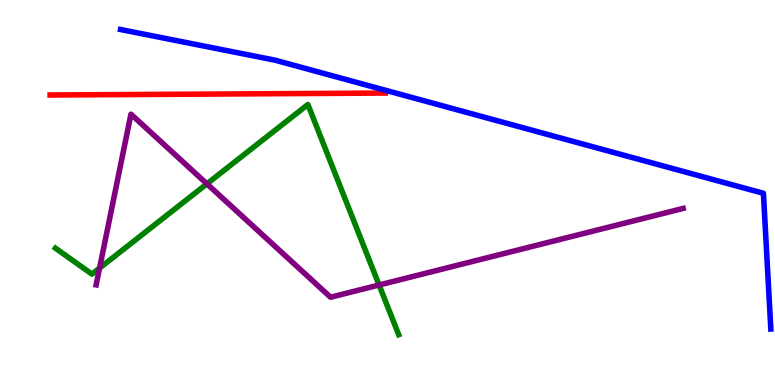[{'lines': ['blue', 'red'], 'intersections': []}, {'lines': ['green', 'red'], 'intersections': []}, {'lines': ['purple', 'red'], 'intersections': []}, {'lines': ['blue', 'green'], 'intersections': []}, {'lines': ['blue', 'purple'], 'intersections': []}, {'lines': ['green', 'purple'], 'intersections': [{'x': 1.28, 'y': 3.04}, {'x': 2.67, 'y': 5.23}, {'x': 4.89, 'y': 2.6}]}]